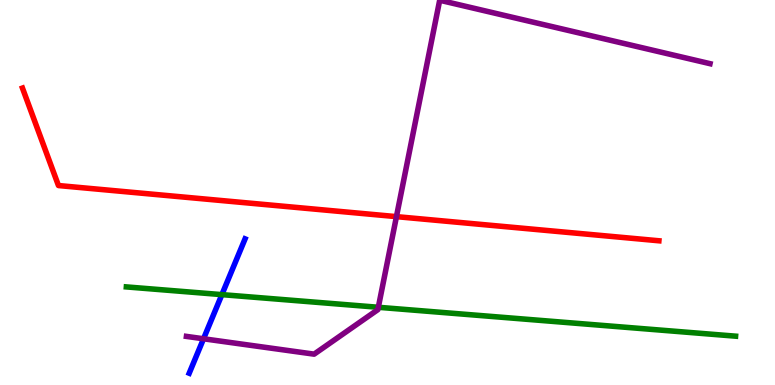[{'lines': ['blue', 'red'], 'intersections': []}, {'lines': ['green', 'red'], 'intersections': []}, {'lines': ['purple', 'red'], 'intersections': [{'x': 5.12, 'y': 4.37}]}, {'lines': ['blue', 'green'], 'intersections': [{'x': 2.86, 'y': 2.35}]}, {'lines': ['blue', 'purple'], 'intersections': [{'x': 2.63, 'y': 1.2}]}, {'lines': ['green', 'purple'], 'intersections': [{'x': 4.88, 'y': 2.02}]}]